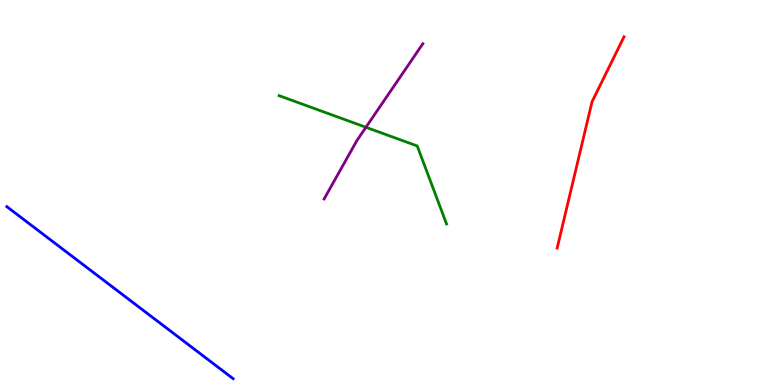[{'lines': ['blue', 'red'], 'intersections': []}, {'lines': ['green', 'red'], 'intersections': []}, {'lines': ['purple', 'red'], 'intersections': []}, {'lines': ['blue', 'green'], 'intersections': []}, {'lines': ['blue', 'purple'], 'intersections': []}, {'lines': ['green', 'purple'], 'intersections': [{'x': 4.72, 'y': 6.69}]}]